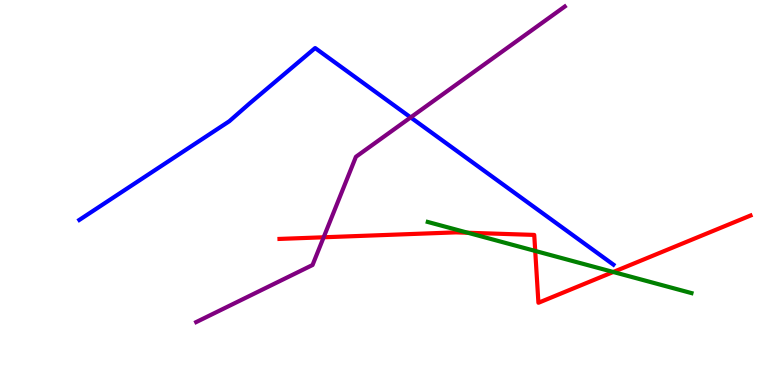[{'lines': ['blue', 'red'], 'intersections': []}, {'lines': ['green', 'red'], 'intersections': [{'x': 6.04, 'y': 3.95}, {'x': 6.91, 'y': 3.48}, {'x': 7.91, 'y': 2.94}]}, {'lines': ['purple', 'red'], 'intersections': [{'x': 4.18, 'y': 3.84}]}, {'lines': ['blue', 'green'], 'intersections': []}, {'lines': ['blue', 'purple'], 'intersections': [{'x': 5.3, 'y': 6.95}]}, {'lines': ['green', 'purple'], 'intersections': []}]